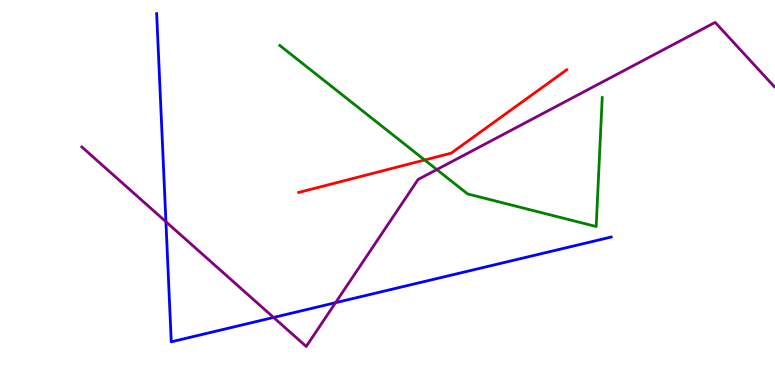[{'lines': ['blue', 'red'], 'intersections': []}, {'lines': ['green', 'red'], 'intersections': [{'x': 5.48, 'y': 5.84}]}, {'lines': ['purple', 'red'], 'intersections': []}, {'lines': ['blue', 'green'], 'intersections': []}, {'lines': ['blue', 'purple'], 'intersections': [{'x': 2.14, 'y': 4.24}, {'x': 3.53, 'y': 1.75}, {'x': 4.33, 'y': 2.14}]}, {'lines': ['green', 'purple'], 'intersections': [{'x': 5.64, 'y': 5.6}]}]